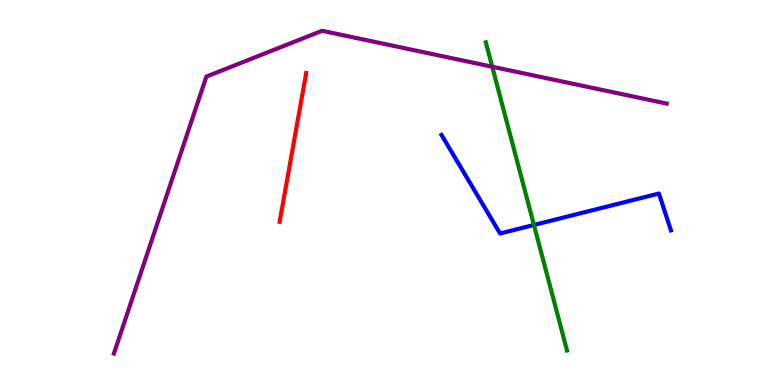[{'lines': ['blue', 'red'], 'intersections': []}, {'lines': ['green', 'red'], 'intersections': []}, {'lines': ['purple', 'red'], 'intersections': []}, {'lines': ['blue', 'green'], 'intersections': [{'x': 6.89, 'y': 4.16}]}, {'lines': ['blue', 'purple'], 'intersections': []}, {'lines': ['green', 'purple'], 'intersections': [{'x': 6.35, 'y': 8.27}]}]